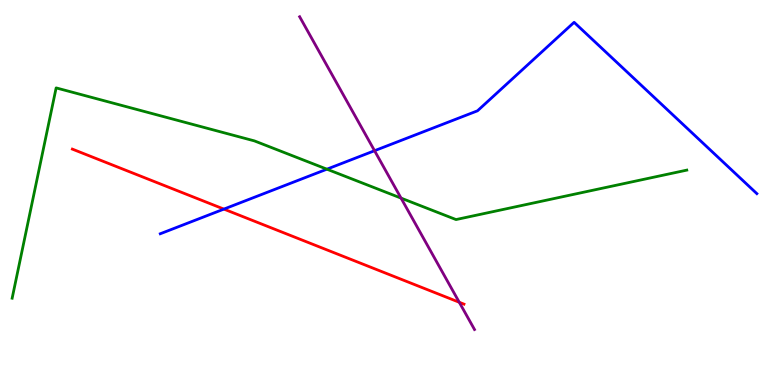[{'lines': ['blue', 'red'], 'intersections': [{'x': 2.89, 'y': 4.57}]}, {'lines': ['green', 'red'], 'intersections': []}, {'lines': ['purple', 'red'], 'intersections': [{'x': 5.93, 'y': 2.15}]}, {'lines': ['blue', 'green'], 'intersections': [{'x': 4.22, 'y': 5.61}]}, {'lines': ['blue', 'purple'], 'intersections': [{'x': 4.83, 'y': 6.09}]}, {'lines': ['green', 'purple'], 'intersections': [{'x': 5.17, 'y': 4.85}]}]